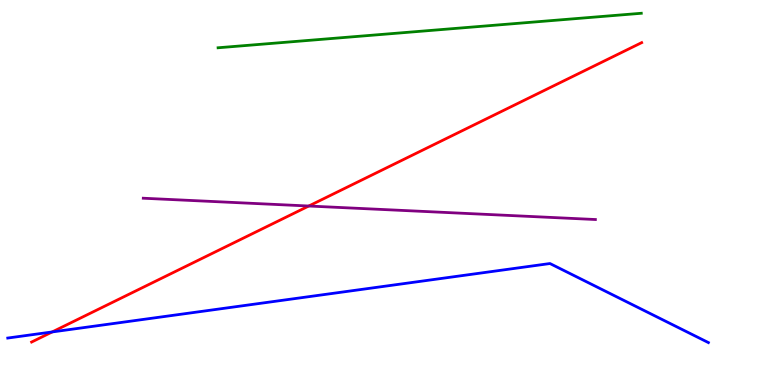[{'lines': ['blue', 'red'], 'intersections': [{'x': 0.674, 'y': 1.38}]}, {'lines': ['green', 'red'], 'intersections': []}, {'lines': ['purple', 'red'], 'intersections': [{'x': 3.98, 'y': 4.65}]}, {'lines': ['blue', 'green'], 'intersections': []}, {'lines': ['blue', 'purple'], 'intersections': []}, {'lines': ['green', 'purple'], 'intersections': []}]